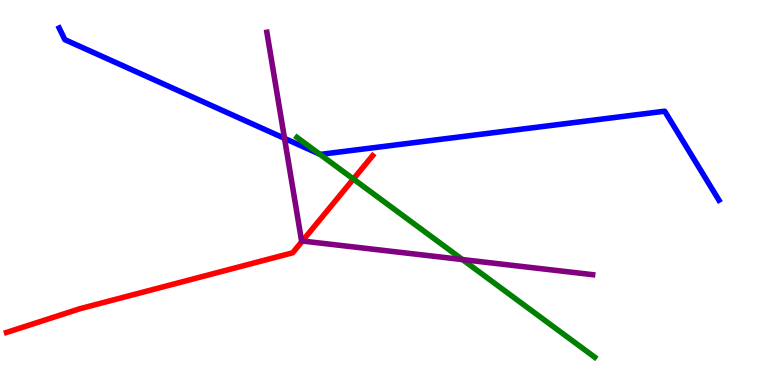[{'lines': ['blue', 'red'], 'intersections': []}, {'lines': ['green', 'red'], 'intersections': [{'x': 4.56, 'y': 5.35}]}, {'lines': ['purple', 'red'], 'intersections': [{'x': 3.9, 'y': 3.74}]}, {'lines': ['blue', 'green'], 'intersections': [{'x': 4.12, 'y': 6.0}]}, {'lines': ['blue', 'purple'], 'intersections': [{'x': 3.67, 'y': 6.41}]}, {'lines': ['green', 'purple'], 'intersections': [{'x': 5.97, 'y': 3.26}]}]